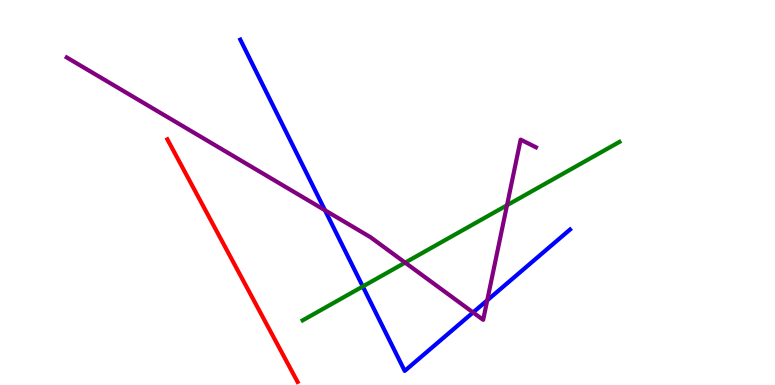[{'lines': ['blue', 'red'], 'intersections': []}, {'lines': ['green', 'red'], 'intersections': []}, {'lines': ['purple', 'red'], 'intersections': []}, {'lines': ['blue', 'green'], 'intersections': [{'x': 4.68, 'y': 2.56}]}, {'lines': ['blue', 'purple'], 'intersections': [{'x': 4.19, 'y': 4.54}, {'x': 6.1, 'y': 1.88}, {'x': 6.29, 'y': 2.2}]}, {'lines': ['green', 'purple'], 'intersections': [{'x': 5.23, 'y': 3.18}, {'x': 6.54, 'y': 4.67}]}]